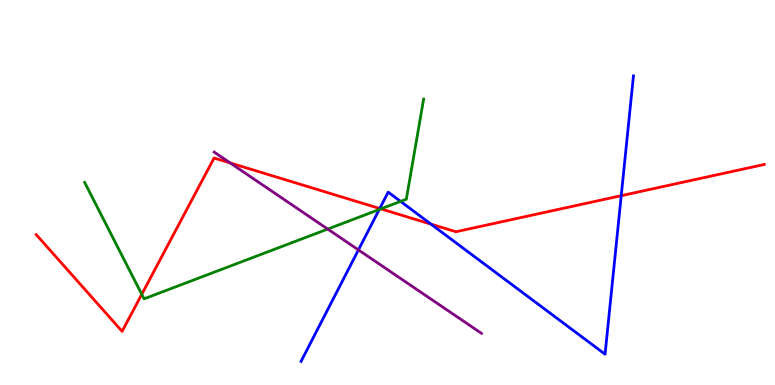[{'lines': ['blue', 'red'], 'intersections': [{'x': 4.9, 'y': 4.58}, {'x': 5.56, 'y': 4.18}, {'x': 8.02, 'y': 4.92}]}, {'lines': ['green', 'red'], 'intersections': [{'x': 1.83, 'y': 2.36}, {'x': 4.91, 'y': 4.57}]}, {'lines': ['purple', 'red'], 'intersections': [{'x': 2.97, 'y': 5.77}]}, {'lines': ['blue', 'green'], 'intersections': [{'x': 4.89, 'y': 4.56}, {'x': 5.17, 'y': 4.77}]}, {'lines': ['blue', 'purple'], 'intersections': [{'x': 4.63, 'y': 3.51}]}, {'lines': ['green', 'purple'], 'intersections': [{'x': 4.23, 'y': 4.05}]}]